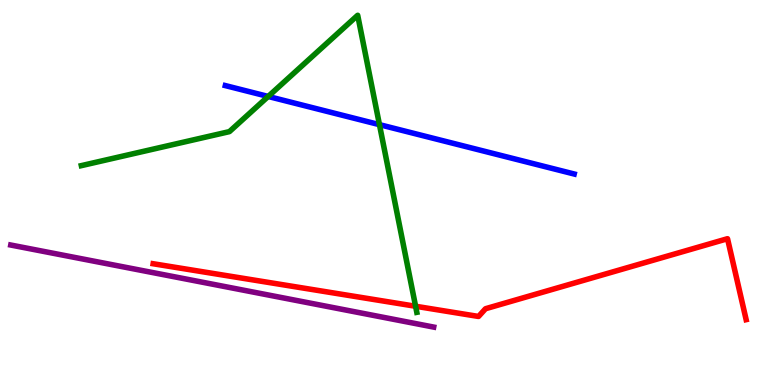[{'lines': ['blue', 'red'], 'intersections': []}, {'lines': ['green', 'red'], 'intersections': [{'x': 5.36, 'y': 2.05}]}, {'lines': ['purple', 'red'], 'intersections': []}, {'lines': ['blue', 'green'], 'intersections': [{'x': 3.46, 'y': 7.49}, {'x': 4.9, 'y': 6.76}]}, {'lines': ['blue', 'purple'], 'intersections': []}, {'lines': ['green', 'purple'], 'intersections': []}]